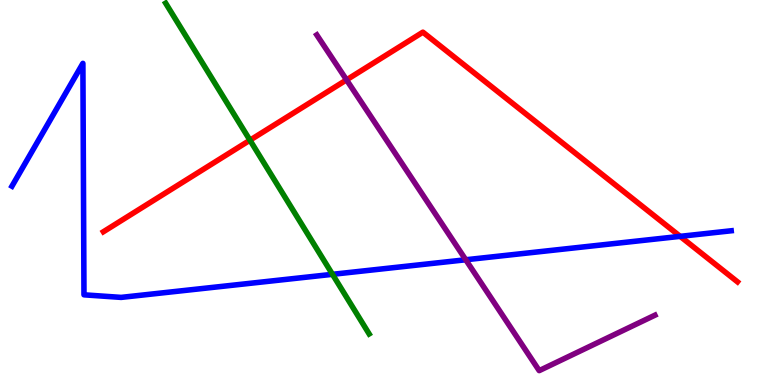[{'lines': ['blue', 'red'], 'intersections': [{'x': 8.78, 'y': 3.86}]}, {'lines': ['green', 'red'], 'intersections': [{'x': 3.23, 'y': 6.36}]}, {'lines': ['purple', 'red'], 'intersections': [{'x': 4.47, 'y': 7.93}]}, {'lines': ['blue', 'green'], 'intersections': [{'x': 4.29, 'y': 2.87}]}, {'lines': ['blue', 'purple'], 'intersections': [{'x': 6.01, 'y': 3.25}]}, {'lines': ['green', 'purple'], 'intersections': []}]